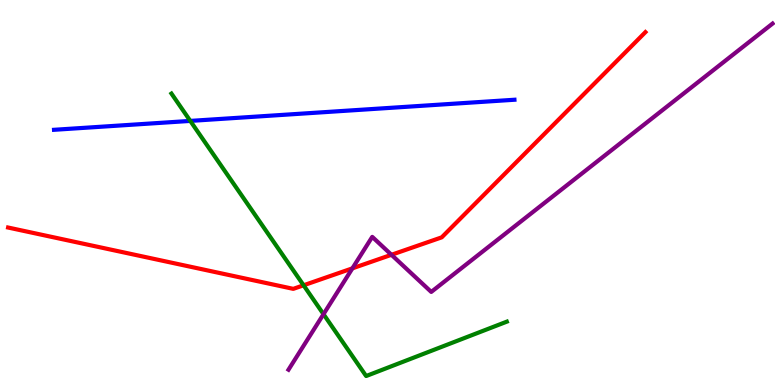[{'lines': ['blue', 'red'], 'intersections': []}, {'lines': ['green', 'red'], 'intersections': [{'x': 3.92, 'y': 2.59}]}, {'lines': ['purple', 'red'], 'intersections': [{'x': 4.55, 'y': 3.03}, {'x': 5.05, 'y': 3.38}]}, {'lines': ['blue', 'green'], 'intersections': [{'x': 2.46, 'y': 6.86}]}, {'lines': ['blue', 'purple'], 'intersections': []}, {'lines': ['green', 'purple'], 'intersections': [{'x': 4.17, 'y': 1.84}]}]